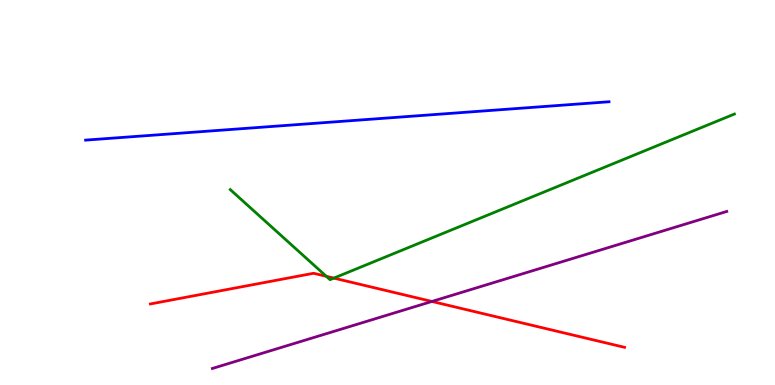[{'lines': ['blue', 'red'], 'intersections': []}, {'lines': ['green', 'red'], 'intersections': [{'x': 4.21, 'y': 2.82}, {'x': 4.31, 'y': 2.78}]}, {'lines': ['purple', 'red'], 'intersections': [{'x': 5.57, 'y': 2.17}]}, {'lines': ['blue', 'green'], 'intersections': []}, {'lines': ['blue', 'purple'], 'intersections': []}, {'lines': ['green', 'purple'], 'intersections': []}]